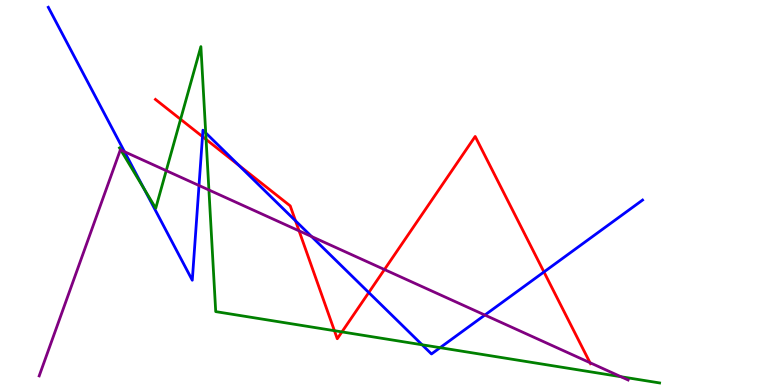[{'lines': ['blue', 'red'], 'intersections': [{'x': 2.61, 'y': 6.45}, {'x': 3.08, 'y': 5.71}, {'x': 3.81, 'y': 4.26}, {'x': 4.76, 'y': 2.4}, {'x': 7.02, 'y': 2.94}]}, {'lines': ['green', 'red'], 'intersections': [{'x': 2.33, 'y': 6.9}, {'x': 2.66, 'y': 6.38}, {'x': 4.32, 'y': 1.41}, {'x': 4.41, 'y': 1.38}]}, {'lines': ['purple', 'red'], 'intersections': [{'x': 3.86, 'y': 4.0}, {'x': 4.96, 'y': 3.0}, {'x': 7.61, 'y': 0.579}]}, {'lines': ['blue', 'green'], 'intersections': [{'x': 1.86, 'y': 5.1}, {'x': 2.65, 'y': 6.55}, {'x': 5.45, 'y': 1.04}, {'x': 5.68, 'y': 0.97}]}, {'lines': ['blue', 'purple'], 'intersections': [{'x': 1.61, 'y': 6.06}, {'x': 2.57, 'y': 5.18}, {'x': 4.02, 'y': 3.86}, {'x': 6.26, 'y': 1.82}]}, {'lines': ['green', 'purple'], 'intersections': [{'x': 1.56, 'y': 6.1}, {'x': 2.14, 'y': 5.57}, {'x': 2.7, 'y': 5.07}, {'x': 8.01, 'y': 0.215}]}]